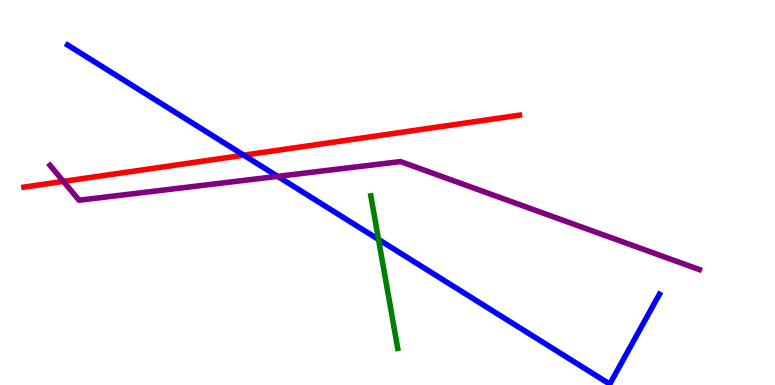[{'lines': ['blue', 'red'], 'intersections': [{'x': 3.15, 'y': 5.97}]}, {'lines': ['green', 'red'], 'intersections': []}, {'lines': ['purple', 'red'], 'intersections': [{'x': 0.818, 'y': 5.29}]}, {'lines': ['blue', 'green'], 'intersections': [{'x': 4.88, 'y': 3.78}]}, {'lines': ['blue', 'purple'], 'intersections': [{'x': 3.58, 'y': 5.42}]}, {'lines': ['green', 'purple'], 'intersections': []}]